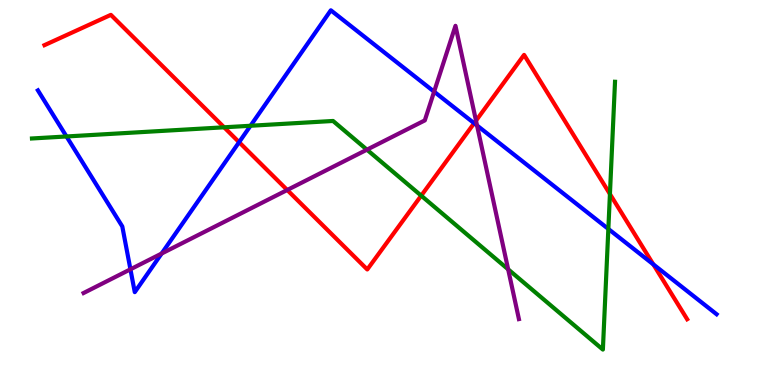[{'lines': ['blue', 'red'], 'intersections': [{'x': 3.09, 'y': 6.31}, {'x': 6.12, 'y': 6.8}, {'x': 8.43, 'y': 3.13}]}, {'lines': ['green', 'red'], 'intersections': [{'x': 2.89, 'y': 6.69}, {'x': 5.43, 'y': 4.92}, {'x': 7.87, 'y': 4.96}]}, {'lines': ['purple', 'red'], 'intersections': [{'x': 3.71, 'y': 5.07}, {'x': 6.14, 'y': 6.87}]}, {'lines': ['blue', 'green'], 'intersections': [{'x': 0.858, 'y': 6.46}, {'x': 3.23, 'y': 6.73}, {'x': 7.85, 'y': 4.05}]}, {'lines': ['blue', 'purple'], 'intersections': [{'x': 1.68, 'y': 3.0}, {'x': 2.09, 'y': 3.41}, {'x': 5.6, 'y': 7.62}, {'x': 6.16, 'y': 6.74}]}, {'lines': ['green', 'purple'], 'intersections': [{'x': 4.73, 'y': 6.11}, {'x': 6.56, 'y': 3.0}]}]